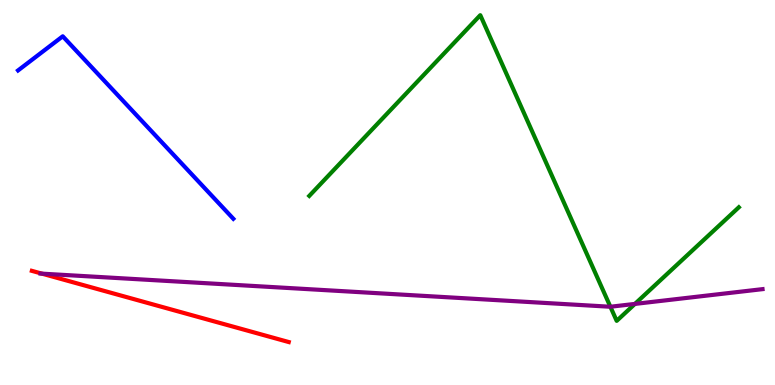[{'lines': ['blue', 'red'], 'intersections': []}, {'lines': ['green', 'red'], 'intersections': []}, {'lines': ['purple', 'red'], 'intersections': [{'x': 0.541, 'y': 2.89}]}, {'lines': ['blue', 'green'], 'intersections': []}, {'lines': ['blue', 'purple'], 'intersections': []}, {'lines': ['green', 'purple'], 'intersections': [{'x': 7.88, 'y': 2.03}, {'x': 8.19, 'y': 2.11}]}]